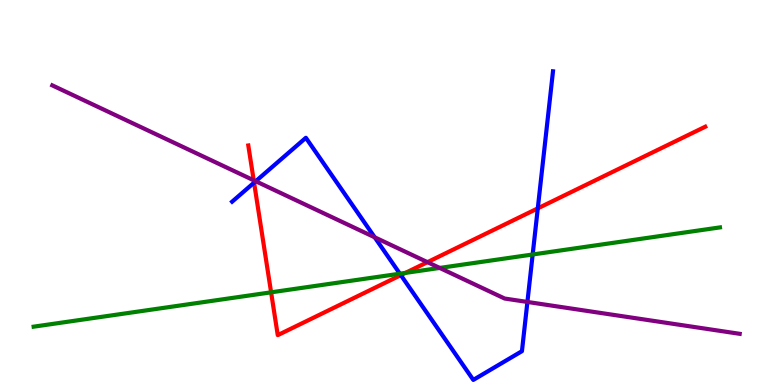[{'lines': ['blue', 'red'], 'intersections': [{'x': 3.28, 'y': 5.26}, {'x': 5.17, 'y': 2.85}, {'x': 6.94, 'y': 4.59}]}, {'lines': ['green', 'red'], 'intersections': [{'x': 3.5, 'y': 2.41}, {'x': 5.23, 'y': 2.91}]}, {'lines': ['purple', 'red'], 'intersections': [{'x': 3.27, 'y': 5.32}, {'x': 5.52, 'y': 3.19}]}, {'lines': ['blue', 'green'], 'intersections': [{'x': 5.16, 'y': 2.89}, {'x': 6.87, 'y': 3.39}]}, {'lines': ['blue', 'purple'], 'intersections': [{'x': 3.3, 'y': 5.29}, {'x': 4.83, 'y': 3.84}, {'x': 6.81, 'y': 2.16}]}, {'lines': ['green', 'purple'], 'intersections': [{'x': 5.67, 'y': 3.04}]}]